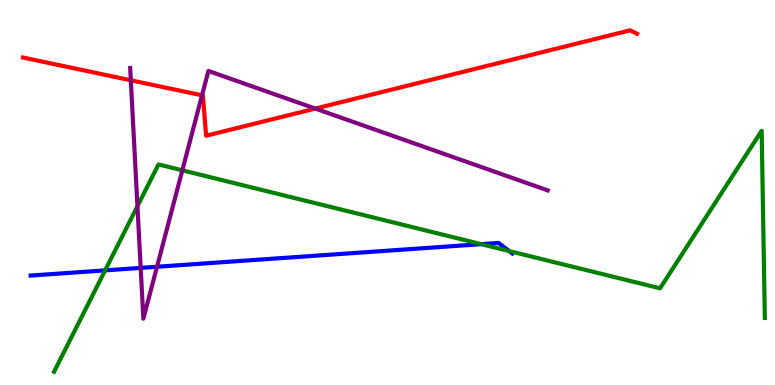[{'lines': ['blue', 'red'], 'intersections': []}, {'lines': ['green', 'red'], 'intersections': []}, {'lines': ['purple', 'red'], 'intersections': [{'x': 1.69, 'y': 7.91}, {'x': 2.61, 'y': 7.52}, {'x': 4.07, 'y': 7.18}]}, {'lines': ['blue', 'green'], 'intersections': [{'x': 1.36, 'y': 2.98}, {'x': 6.21, 'y': 3.66}, {'x': 6.57, 'y': 3.48}]}, {'lines': ['blue', 'purple'], 'intersections': [{'x': 1.82, 'y': 3.04}, {'x': 2.03, 'y': 3.07}]}, {'lines': ['green', 'purple'], 'intersections': [{'x': 1.77, 'y': 4.64}, {'x': 2.35, 'y': 5.58}]}]